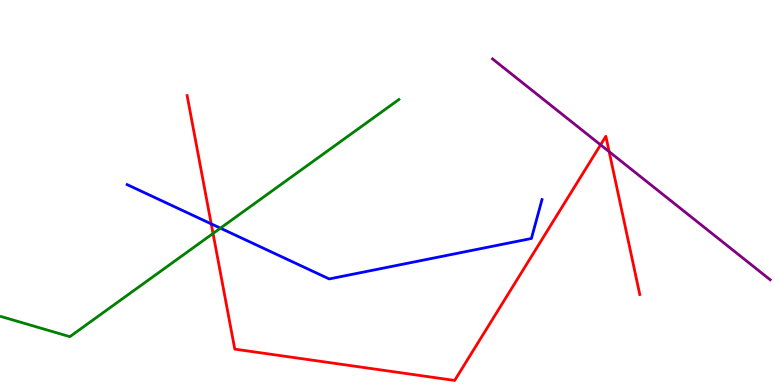[{'lines': ['blue', 'red'], 'intersections': [{'x': 2.73, 'y': 4.19}]}, {'lines': ['green', 'red'], 'intersections': [{'x': 2.75, 'y': 3.94}]}, {'lines': ['purple', 'red'], 'intersections': [{'x': 7.75, 'y': 6.24}, {'x': 7.86, 'y': 6.06}]}, {'lines': ['blue', 'green'], 'intersections': [{'x': 2.84, 'y': 4.07}]}, {'lines': ['blue', 'purple'], 'intersections': []}, {'lines': ['green', 'purple'], 'intersections': []}]